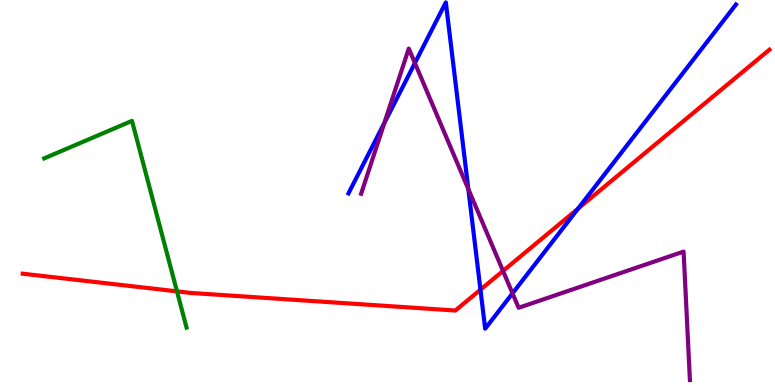[{'lines': ['blue', 'red'], 'intersections': [{'x': 6.2, 'y': 2.48}, {'x': 7.46, 'y': 4.58}]}, {'lines': ['green', 'red'], 'intersections': [{'x': 2.28, 'y': 2.43}]}, {'lines': ['purple', 'red'], 'intersections': [{'x': 6.49, 'y': 2.96}]}, {'lines': ['blue', 'green'], 'intersections': []}, {'lines': ['blue', 'purple'], 'intersections': [{'x': 4.96, 'y': 6.81}, {'x': 5.35, 'y': 8.36}, {'x': 6.04, 'y': 5.09}, {'x': 6.61, 'y': 2.38}]}, {'lines': ['green', 'purple'], 'intersections': []}]